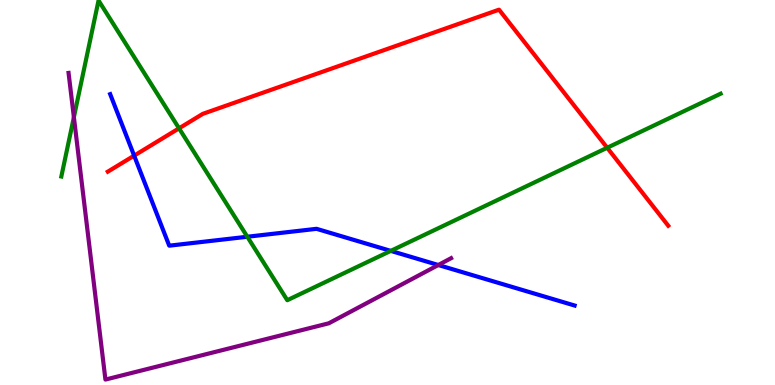[{'lines': ['blue', 'red'], 'intersections': [{'x': 1.73, 'y': 5.96}]}, {'lines': ['green', 'red'], 'intersections': [{'x': 2.31, 'y': 6.67}, {'x': 7.83, 'y': 6.16}]}, {'lines': ['purple', 'red'], 'intersections': []}, {'lines': ['blue', 'green'], 'intersections': [{'x': 3.19, 'y': 3.85}, {'x': 5.04, 'y': 3.48}]}, {'lines': ['blue', 'purple'], 'intersections': [{'x': 5.66, 'y': 3.12}]}, {'lines': ['green', 'purple'], 'intersections': [{'x': 0.953, 'y': 6.96}]}]